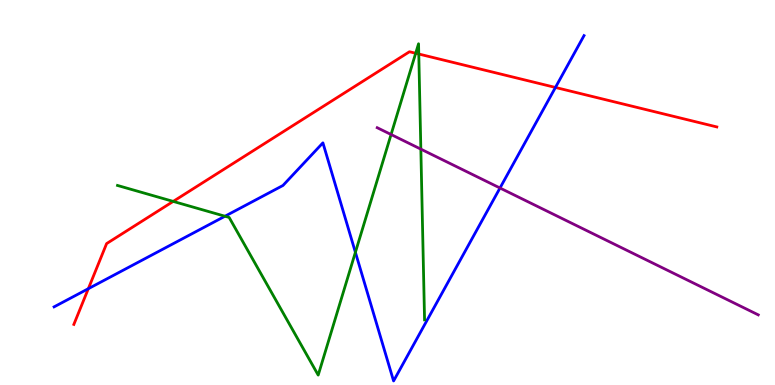[{'lines': ['blue', 'red'], 'intersections': [{'x': 1.14, 'y': 2.5}, {'x': 7.17, 'y': 7.73}]}, {'lines': ['green', 'red'], 'intersections': [{'x': 2.23, 'y': 4.77}, {'x': 5.36, 'y': 8.62}, {'x': 5.4, 'y': 8.6}]}, {'lines': ['purple', 'red'], 'intersections': []}, {'lines': ['blue', 'green'], 'intersections': [{'x': 2.9, 'y': 4.38}, {'x': 4.59, 'y': 3.45}]}, {'lines': ['blue', 'purple'], 'intersections': [{'x': 6.45, 'y': 5.12}]}, {'lines': ['green', 'purple'], 'intersections': [{'x': 5.05, 'y': 6.51}, {'x': 5.43, 'y': 6.13}]}]